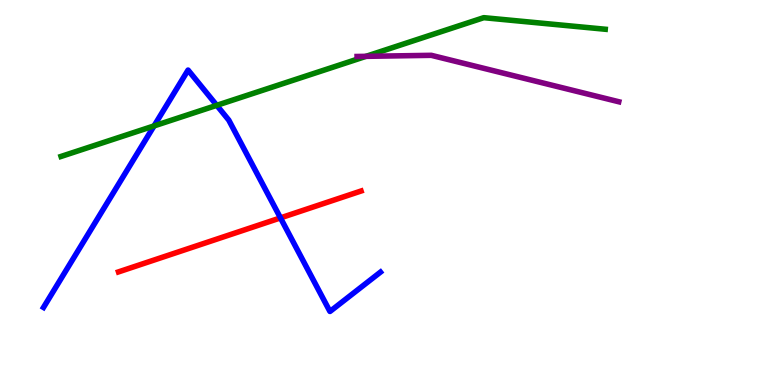[{'lines': ['blue', 'red'], 'intersections': [{'x': 3.62, 'y': 4.34}]}, {'lines': ['green', 'red'], 'intersections': []}, {'lines': ['purple', 'red'], 'intersections': []}, {'lines': ['blue', 'green'], 'intersections': [{'x': 1.99, 'y': 6.73}, {'x': 2.8, 'y': 7.26}]}, {'lines': ['blue', 'purple'], 'intersections': []}, {'lines': ['green', 'purple'], 'intersections': [{'x': 4.72, 'y': 8.54}]}]